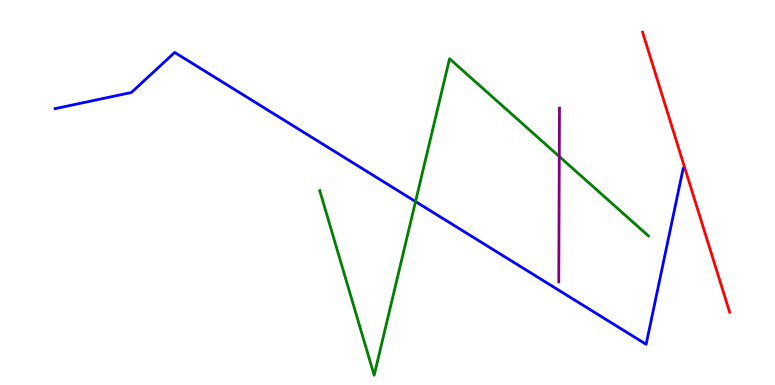[{'lines': ['blue', 'red'], 'intersections': []}, {'lines': ['green', 'red'], 'intersections': []}, {'lines': ['purple', 'red'], 'intersections': []}, {'lines': ['blue', 'green'], 'intersections': [{'x': 5.36, 'y': 4.77}]}, {'lines': ['blue', 'purple'], 'intersections': []}, {'lines': ['green', 'purple'], 'intersections': [{'x': 7.22, 'y': 5.94}]}]